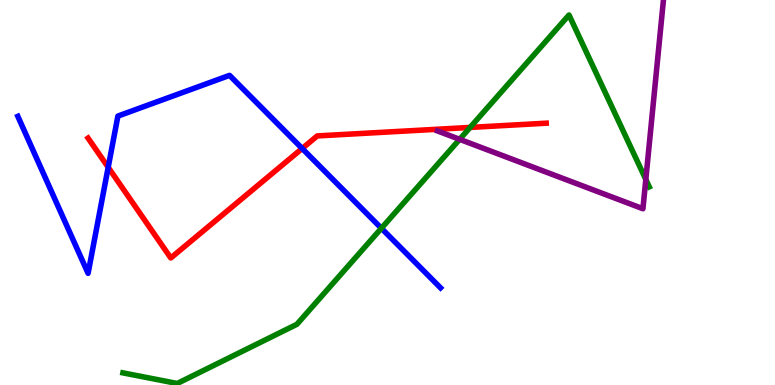[{'lines': ['blue', 'red'], 'intersections': [{'x': 1.4, 'y': 5.65}, {'x': 3.9, 'y': 6.14}]}, {'lines': ['green', 'red'], 'intersections': [{'x': 6.07, 'y': 6.69}]}, {'lines': ['purple', 'red'], 'intersections': []}, {'lines': ['blue', 'green'], 'intersections': [{'x': 4.92, 'y': 4.07}]}, {'lines': ['blue', 'purple'], 'intersections': []}, {'lines': ['green', 'purple'], 'intersections': [{'x': 5.93, 'y': 6.38}, {'x': 8.33, 'y': 5.34}]}]